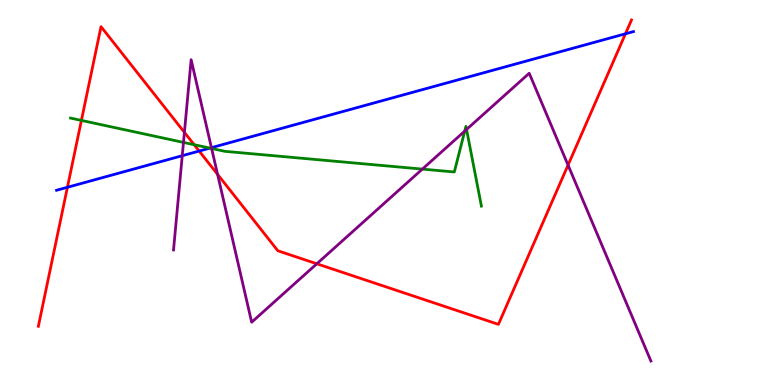[{'lines': ['blue', 'red'], 'intersections': [{'x': 0.87, 'y': 5.14}, {'x': 2.57, 'y': 6.08}, {'x': 8.07, 'y': 9.12}]}, {'lines': ['green', 'red'], 'intersections': [{'x': 1.05, 'y': 6.87}, {'x': 2.51, 'y': 6.24}]}, {'lines': ['purple', 'red'], 'intersections': [{'x': 2.38, 'y': 6.56}, {'x': 2.81, 'y': 5.47}, {'x': 4.09, 'y': 3.15}, {'x': 7.33, 'y': 5.71}]}, {'lines': ['blue', 'green'], 'intersections': [{'x': 2.71, 'y': 6.15}]}, {'lines': ['blue', 'purple'], 'intersections': [{'x': 2.35, 'y': 5.96}, {'x': 2.73, 'y': 6.16}]}, {'lines': ['green', 'purple'], 'intersections': [{'x': 2.37, 'y': 6.3}, {'x': 2.73, 'y': 6.14}, {'x': 5.45, 'y': 5.61}, {'x': 6.0, 'y': 6.59}, {'x': 6.02, 'y': 6.64}]}]